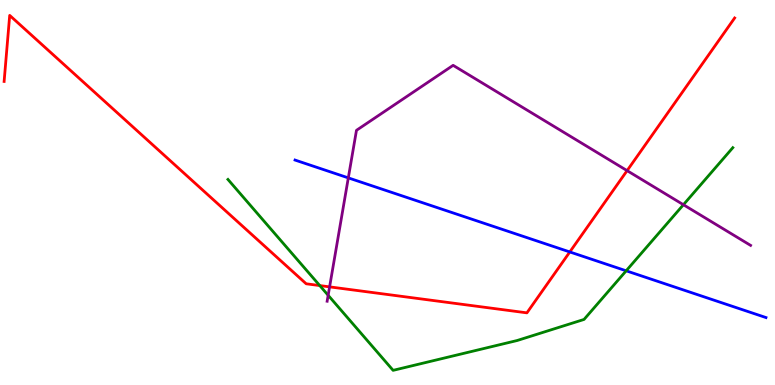[{'lines': ['blue', 'red'], 'intersections': [{'x': 7.35, 'y': 3.46}]}, {'lines': ['green', 'red'], 'intersections': [{'x': 4.13, 'y': 2.58}]}, {'lines': ['purple', 'red'], 'intersections': [{'x': 4.25, 'y': 2.55}, {'x': 8.09, 'y': 5.57}]}, {'lines': ['blue', 'green'], 'intersections': [{'x': 8.08, 'y': 2.97}]}, {'lines': ['blue', 'purple'], 'intersections': [{'x': 4.49, 'y': 5.38}]}, {'lines': ['green', 'purple'], 'intersections': [{'x': 4.23, 'y': 2.33}, {'x': 8.82, 'y': 4.68}]}]